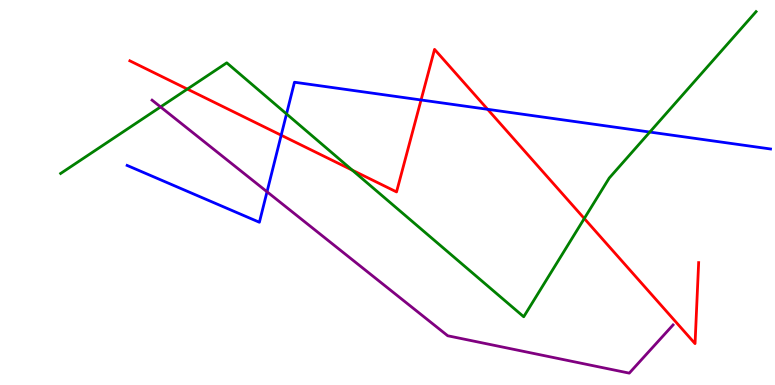[{'lines': ['blue', 'red'], 'intersections': [{'x': 3.63, 'y': 6.49}, {'x': 5.43, 'y': 7.4}, {'x': 6.29, 'y': 7.16}]}, {'lines': ['green', 'red'], 'intersections': [{'x': 2.42, 'y': 7.69}, {'x': 4.55, 'y': 5.58}, {'x': 7.54, 'y': 4.32}]}, {'lines': ['purple', 'red'], 'intersections': []}, {'lines': ['blue', 'green'], 'intersections': [{'x': 3.7, 'y': 7.04}, {'x': 8.38, 'y': 6.57}]}, {'lines': ['blue', 'purple'], 'intersections': [{'x': 3.45, 'y': 5.02}]}, {'lines': ['green', 'purple'], 'intersections': [{'x': 2.07, 'y': 7.22}]}]